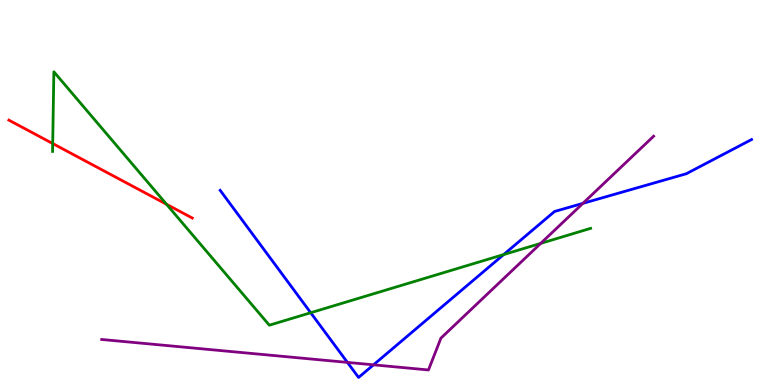[{'lines': ['blue', 'red'], 'intersections': []}, {'lines': ['green', 'red'], 'intersections': [{'x': 0.68, 'y': 6.27}, {'x': 2.15, 'y': 4.69}]}, {'lines': ['purple', 'red'], 'intersections': []}, {'lines': ['blue', 'green'], 'intersections': [{'x': 4.01, 'y': 1.88}, {'x': 6.5, 'y': 3.39}]}, {'lines': ['blue', 'purple'], 'intersections': [{'x': 4.48, 'y': 0.587}, {'x': 4.82, 'y': 0.524}, {'x': 7.52, 'y': 4.72}]}, {'lines': ['green', 'purple'], 'intersections': [{'x': 6.98, 'y': 3.68}]}]